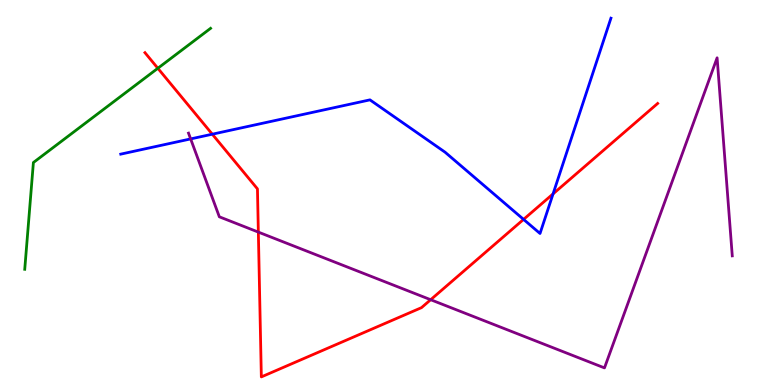[{'lines': ['blue', 'red'], 'intersections': [{'x': 2.74, 'y': 6.51}, {'x': 6.76, 'y': 4.3}, {'x': 7.14, 'y': 4.96}]}, {'lines': ['green', 'red'], 'intersections': [{'x': 2.04, 'y': 8.23}]}, {'lines': ['purple', 'red'], 'intersections': [{'x': 3.33, 'y': 3.97}, {'x': 5.56, 'y': 2.22}]}, {'lines': ['blue', 'green'], 'intersections': []}, {'lines': ['blue', 'purple'], 'intersections': [{'x': 2.46, 'y': 6.39}]}, {'lines': ['green', 'purple'], 'intersections': []}]